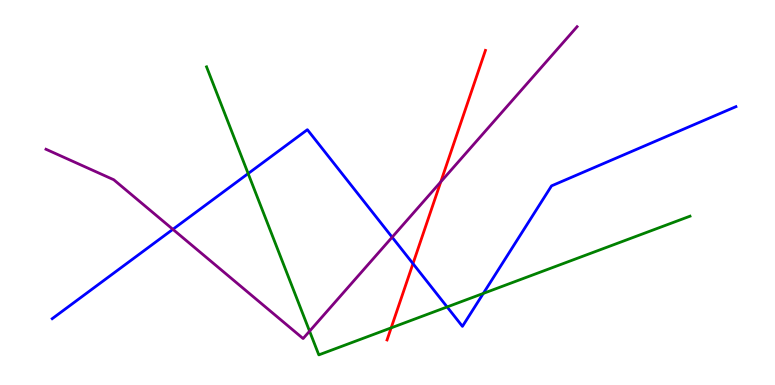[{'lines': ['blue', 'red'], 'intersections': [{'x': 5.33, 'y': 3.15}]}, {'lines': ['green', 'red'], 'intersections': [{'x': 5.05, 'y': 1.48}]}, {'lines': ['purple', 'red'], 'intersections': [{'x': 5.69, 'y': 5.28}]}, {'lines': ['blue', 'green'], 'intersections': [{'x': 3.2, 'y': 5.49}, {'x': 5.77, 'y': 2.03}, {'x': 6.24, 'y': 2.38}]}, {'lines': ['blue', 'purple'], 'intersections': [{'x': 2.23, 'y': 4.04}, {'x': 5.06, 'y': 3.84}]}, {'lines': ['green', 'purple'], 'intersections': [{'x': 3.99, 'y': 1.4}]}]